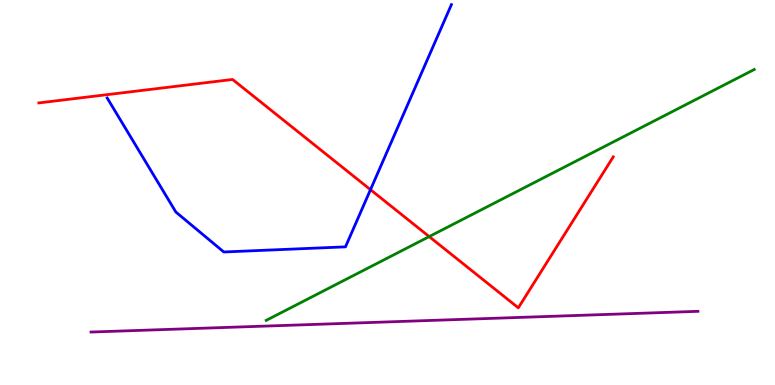[{'lines': ['blue', 'red'], 'intersections': [{'x': 4.78, 'y': 5.07}]}, {'lines': ['green', 'red'], 'intersections': [{'x': 5.54, 'y': 3.85}]}, {'lines': ['purple', 'red'], 'intersections': []}, {'lines': ['blue', 'green'], 'intersections': []}, {'lines': ['blue', 'purple'], 'intersections': []}, {'lines': ['green', 'purple'], 'intersections': []}]